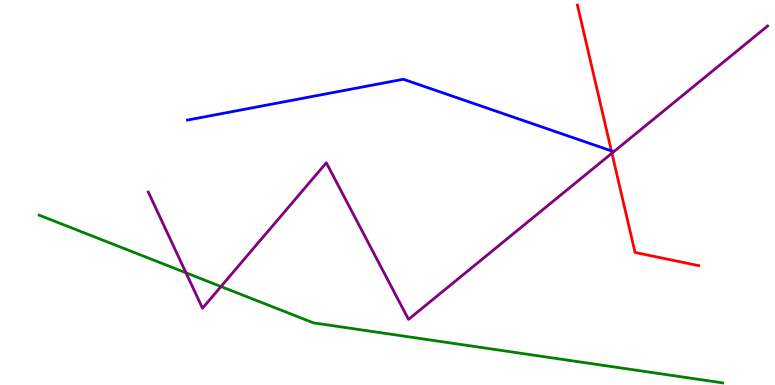[{'lines': ['blue', 'red'], 'intersections': [{'x': 7.89, 'y': 6.08}]}, {'lines': ['green', 'red'], 'intersections': []}, {'lines': ['purple', 'red'], 'intersections': [{'x': 7.9, 'y': 6.02}]}, {'lines': ['blue', 'green'], 'intersections': []}, {'lines': ['blue', 'purple'], 'intersections': []}, {'lines': ['green', 'purple'], 'intersections': [{'x': 2.4, 'y': 2.91}, {'x': 2.85, 'y': 2.56}]}]